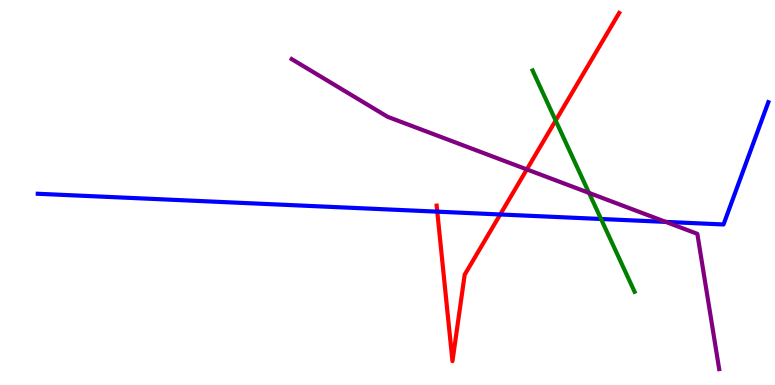[{'lines': ['blue', 'red'], 'intersections': [{'x': 5.64, 'y': 4.5}, {'x': 6.45, 'y': 4.43}]}, {'lines': ['green', 'red'], 'intersections': [{'x': 7.17, 'y': 6.87}]}, {'lines': ['purple', 'red'], 'intersections': [{'x': 6.8, 'y': 5.6}]}, {'lines': ['blue', 'green'], 'intersections': [{'x': 7.76, 'y': 4.31}]}, {'lines': ['blue', 'purple'], 'intersections': [{'x': 8.59, 'y': 4.24}]}, {'lines': ['green', 'purple'], 'intersections': [{'x': 7.6, 'y': 4.99}]}]